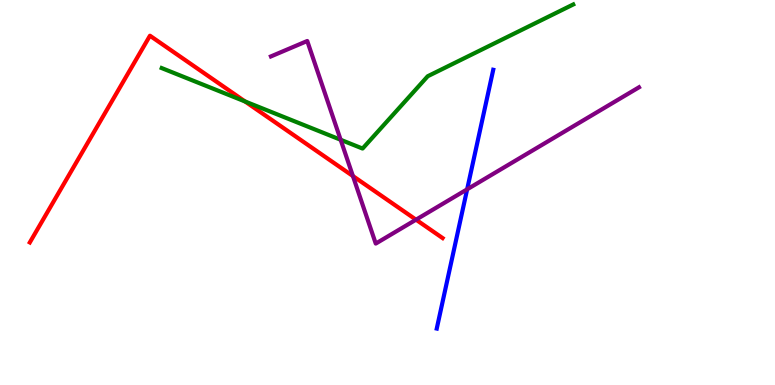[{'lines': ['blue', 'red'], 'intersections': []}, {'lines': ['green', 'red'], 'intersections': [{'x': 3.16, 'y': 7.36}]}, {'lines': ['purple', 'red'], 'intersections': [{'x': 4.55, 'y': 5.43}, {'x': 5.37, 'y': 4.29}]}, {'lines': ['blue', 'green'], 'intersections': []}, {'lines': ['blue', 'purple'], 'intersections': [{'x': 6.03, 'y': 5.08}]}, {'lines': ['green', 'purple'], 'intersections': [{'x': 4.4, 'y': 6.37}]}]